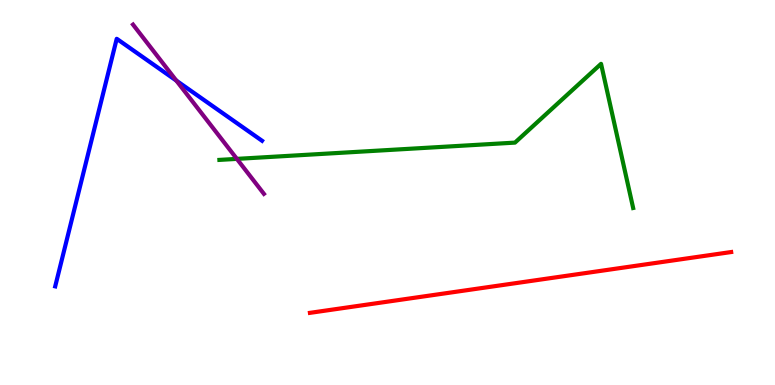[{'lines': ['blue', 'red'], 'intersections': []}, {'lines': ['green', 'red'], 'intersections': []}, {'lines': ['purple', 'red'], 'intersections': []}, {'lines': ['blue', 'green'], 'intersections': []}, {'lines': ['blue', 'purple'], 'intersections': [{'x': 2.28, 'y': 7.91}]}, {'lines': ['green', 'purple'], 'intersections': [{'x': 3.06, 'y': 5.87}]}]